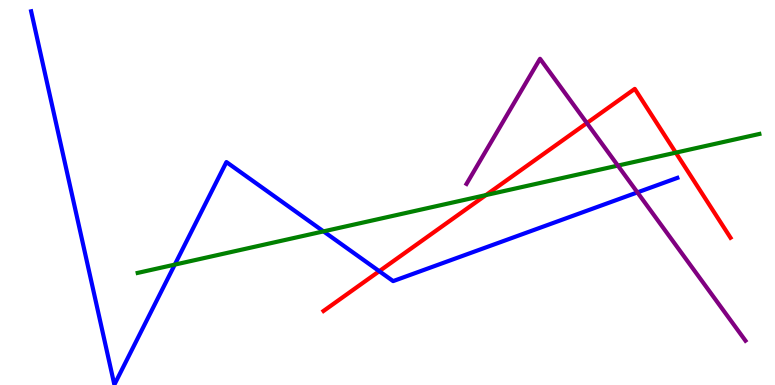[{'lines': ['blue', 'red'], 'intersections': [{'x': 4.89, 'y': 2.96}]}, {'lines': ['green', 'red'], 'intersections': [{'x': 6.27, 'y': 4.93}, {'x': 8.72, 'y': 6.04}]}, {'lines': ['purple', 'red'], 'intersections': [{'x': 7.57, 'y': 6.8}]}, {'lines': ['blue', 'green'], 'intersections': [{'x': 2.26, 'y': 3.13}, {'x': 4.17, 'y': 3.99}]}, {'lines': ['blue', 'purple'], 'intersections': [{'x': 8.22, 'y': 5.0}]}, {'lines': ['green', 'purple'], 'intersections': [{'x': 7.97, 'y': 5.7}]}]